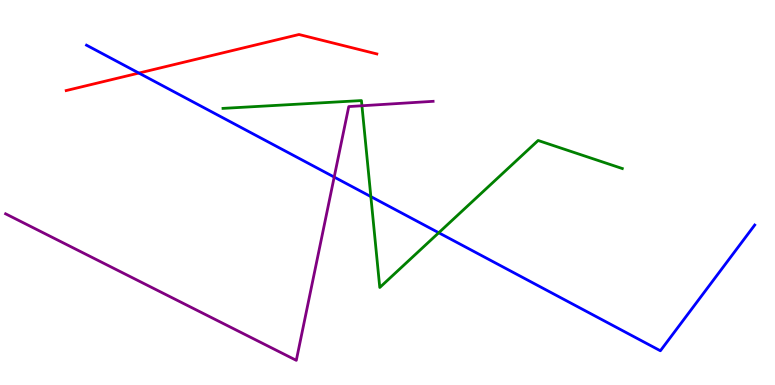[{'lines': ['blue', 'red'], 'intersections': [{'x': 1.79, 'y': 8.1}]}, {'lines': ['green', 'red'], 'intersections': []}, {'lines': ['purple', 'red'], 'intersections': []}, {'lines': ['blue', 'green'], 'intersections': [{'x': 4.79, 'y': 4.89}, {'x': 5.66, 'y': 3.95}]}, {'lines': ['blue', 'purple'], 'intersections': [{'x': 4.31, 'y': 5.4}]}, {'lines': ['green', 'purple'], 'intersections': [{'x': 4.67, 'y': 7.25}]}]